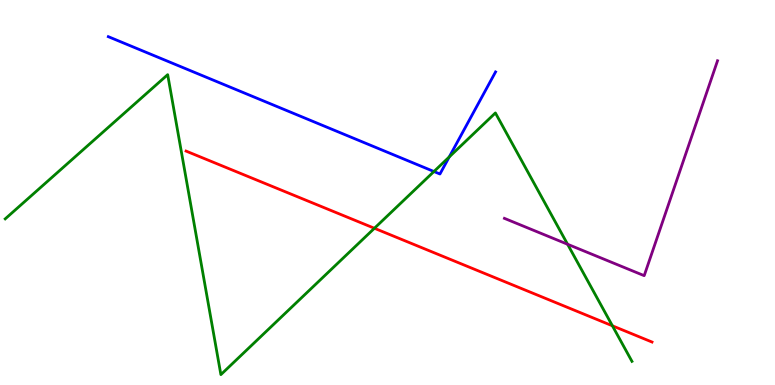[{'lines': ['blue', 'red'], 'intersections': []}, {'lines': ['green', 'red'], 'intersections': [{'x': 4.83, 'y': 4.07}, {'x': 7.9, 'y': 1.54}]}, {'lines': ['purple', 'red'], 'intersections': []}, {'lines': ['blue', 'green'], 'intersections': [{'x': 5.6, 'y': 5.54}, {'x': 5.8, 'y': 5.92}]}, {'lines': ['blue', 'purple'], 'intersections': []}, {'lines': ['green', 'purple'], 'intersections': [{'x': 7.32, 'y': 3.66}]}]